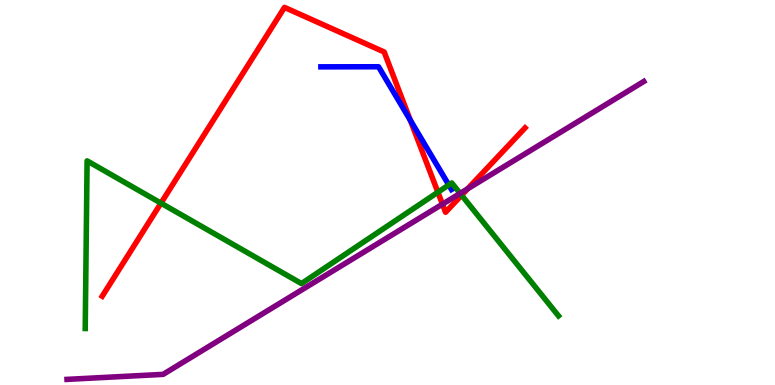[{'lines': ['blue', 'red'], 'intersections': [{'x': 5.29, 'y': 6.88}]}, {'lines': ['green', 'red'], 'intersections': [{'x': 2.08, 'y': 4.72}, {'x': 5.65, 'y': 5.01}, {'x': 5.96, 'y': 4.93}]}, {'lines': ['purple', 'red'], 'intersections': [{'x': 5.71, 'y': 4.7}, {'x': 6.03, 'y': 5.1}]}, {'lines': ['blue', 'green'], 'intersections': [{'x': 5.79, 'y': 5.2}]}, {'lines': ['blue', 'purple'], 'intersections': []}, {'lines': ['green', 'purple'], 'intersections': [{'x': 5.94, 'y': 4.98}]}]